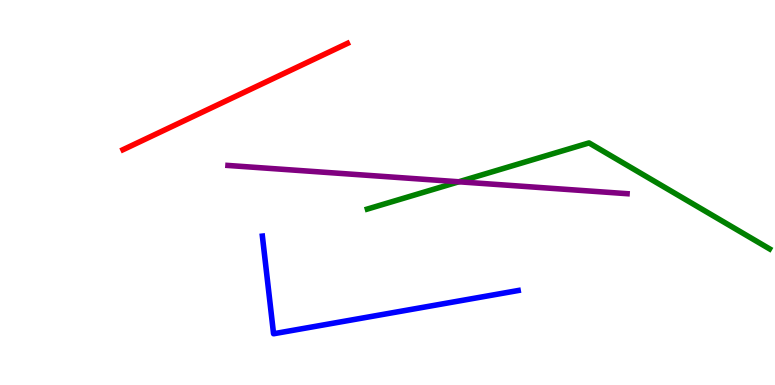[{'lines': ['blue', 'red'], 'intersections': []}, {'lines': ['green', 'red'], 'intersections': []}, {'lines': ['purple', 'red'], 'intersections': []}, {'lines': ['blue', 'green'], 'intersections': []}, {'lines': ['blue', 'purple'], 'intersections': []}, {'lines': ['green', 'purple'], 'intersections': [{'x': 5.92, 'y': 5.28}]}]